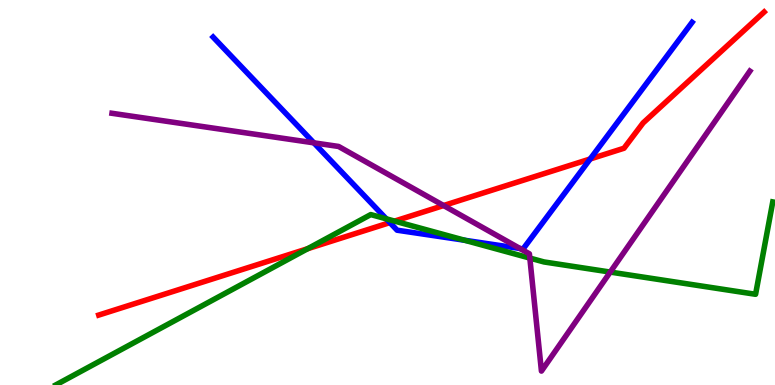[{'lines': ['blue', 'red'], 'intersections': [{'x': 5.03, 'y': 4.22}, {'x': 7.62, 'y': 5.87}]}, {'lines': ['green', 'red'], 'intersections': [{'x': 3.97, 'y': 3.54}, {'x': 5.09, 'y': 4.26}]}, {'lines': ['purple', 'red'], 'intersections': [{'x': 5.72, 'y': 4.66}]}, {'lines': ['blue', 'green'], 'intersections': [{'x': 4.98, 'y': 4.32}, {'x': 6.0, 'y': 3.76}]}, {'lines': ['blue', 'purple'], 'intersections': [{'x': 4.05, 'y': 6.29}, {'x': 6.71, 'y': 3.55}]}, {'lines': ['green', 'purple'], 'intersections': [{'x': 6.84, 'y': 3.3}, {'x': 7.87, 'y': 2.93}]}]